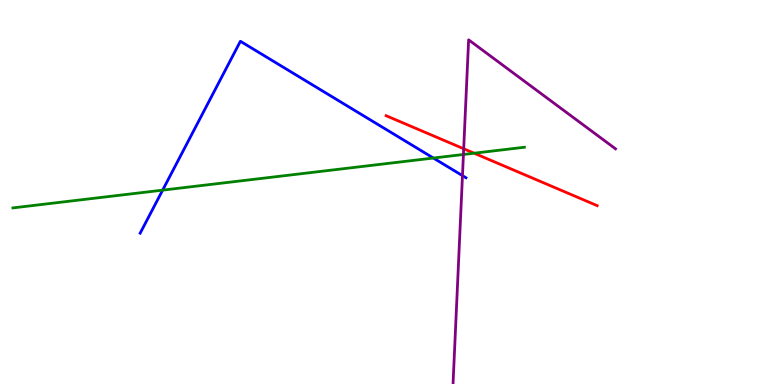[{'lines': ['blue', 'red'], 'intersections': []}, {'lines': ['green', 'red'], 'intersections': [{'x': 6.12, 'y': 6.02}]}, {'lines': ['purple', 'red'], 'intersections': [{'x': 5.98, 'y': 6.14}]}, {'lines': ['blue', 'green'], 'intersections': [{'x': 2.1, 'y': 5.06}, {'x': 5.59, 'y': 5.9}]}, {'lines': ['blue', 'purple'], 'intersections': [{'x': 5.97, 'y': 5.44}]}, {'lines': ['green', 'purple'], 'intersections': [{'x': 5.98, 'y': 5.99}]}]